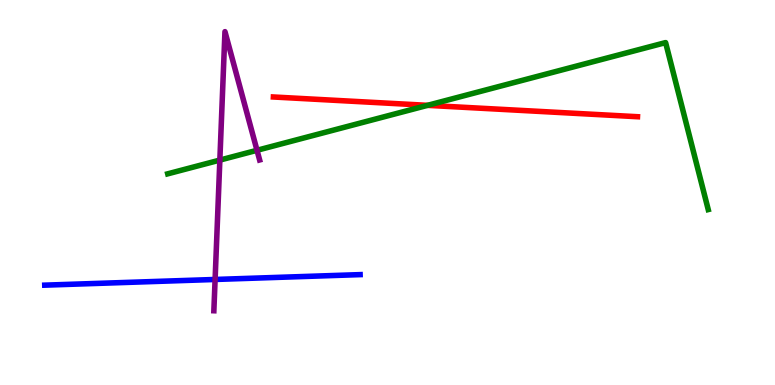[{'lines': ['blue', 'red'], 'intersections': []}, {'lines': ['green', 'red'], 'intersections': [{'x': 5.52, 'y': 7.26}]}, {'lines': ['purple', 'red'], 'intersections': []}, {'lines': ['blue', 'green'], 'intersections': []}, {'lines': ['blue', 'purple'], 'intersections': [{'x': 2.78, 'y': 2.74}]}, {'lines': ['green', 'purple'], 'intersections': [{'x': 2.84, 'y': 5.84}, {'x': 3.32, 'y': 6.1}]}]